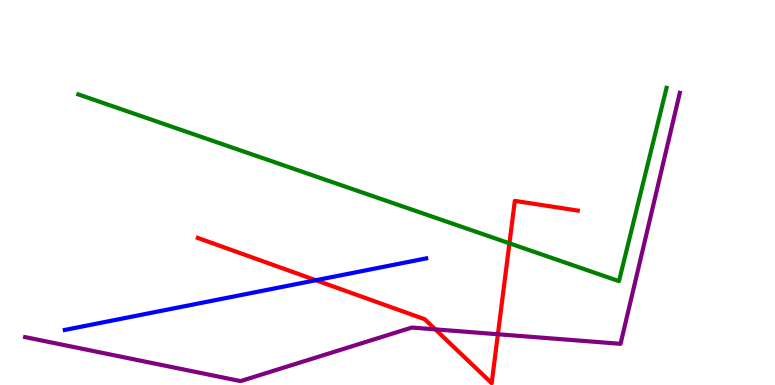[{'lines': ['blue', 'red'], 'intersections': [{'x': 4.08, 'y': 2.72}]}, {'lines': ['green', 'red'], 'intersections': [{'x': 6.57, 'y': 3.68}]}, {'lines': ['purple', 'red'], 'intersections': [{'x': 5.62, 'y': 1.44}, {'x': 6.42, 'y': 1.32}]}, {'lines': ['blue', 'green'], 'intersections': []}, {'lines': ['blue', 'purple'], 'intersections': []}, {'lines': ['green', 'purple'], 'intersections': []}]